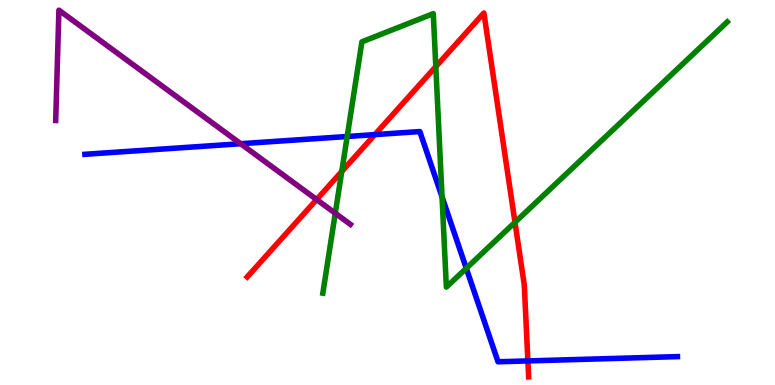[{'lines': ['blue', 'red'], 'intersections': [{'x': 4.84, 'y': 6.5}, {'x': 6.81, 'y': 0.625}]}, {'lines': ['green', 'red'], 'intersections': [{'x': 4.41, 'y': 5.54}, {'x': 5.62, 'y': 8.27}, {'x': 6.64, 'y': 4.23}]}, {'lines': ['purple', 'red'], 'intersections': [{'x': 4.09, 'y': 4.82}]}, {'lines': ['blue', 'green'], 'intersections': [{'x': 4.48, 'y': 6.45}, {'x': 5.7, 'y': 4.89}, {'x': 6.02, 'y': 3.03}]}, {'lines': ['blue', 'purple'], 'intersections': [{'x': 3.11, 'y': 6.27}]}, {'lines': ['green', 'purple'], 'intersections': [{'x': 4.33, 'y': 4.46}]}]